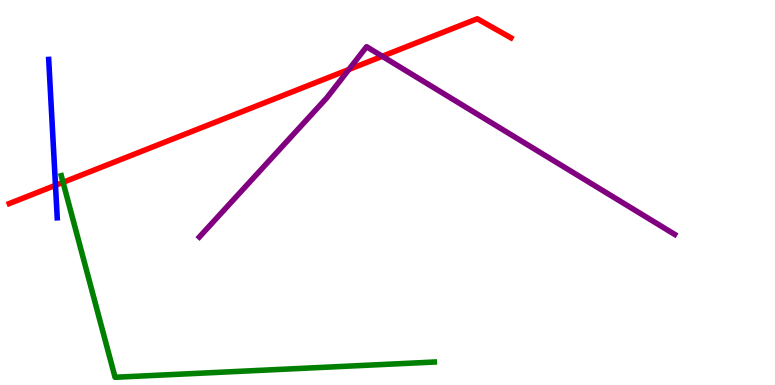[{'lines': ['blue', 'red'], 'intersections': [{'x': 0.716, 'y': 5.19}]}, {'lines': ['green', 'red'], 'intersections': [{'x': 0.814, 'y': 5.26}]}, {'lines': ['purple', 'red'], 'intersections': [{'x': 4.5, 'y': 8.2}, {'x': 4.93, 'y': 8.54}]}, {'lines': ['blue', 'green'], 'intersections': []}, {'lines': ['blue', 'purple'], 'intersections': []}, {'lines': ['green', 'purple'], 'intersections': []}]